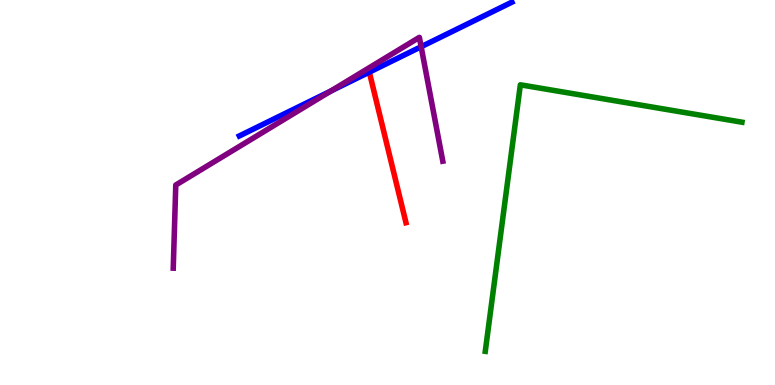[{'lines': ['blue', 'red'], 'intersections': [{'x': 4.77, 'y': 8.13}]}, {'lines': ['green', 'red'], 'intersections': []}, {'lines': ['purple', 'red'], 'intersections': []}, {'lines': ['blue', 'green'], 'intersections': []}, {'lines': ['blue', 'purple'], 'intersections': [{'x': 4.27, 'y': 7.63}, {'x': 5.43, 'y': 8.79}]}, {'lines': ['green', 'purple'], 'intersections': []}]